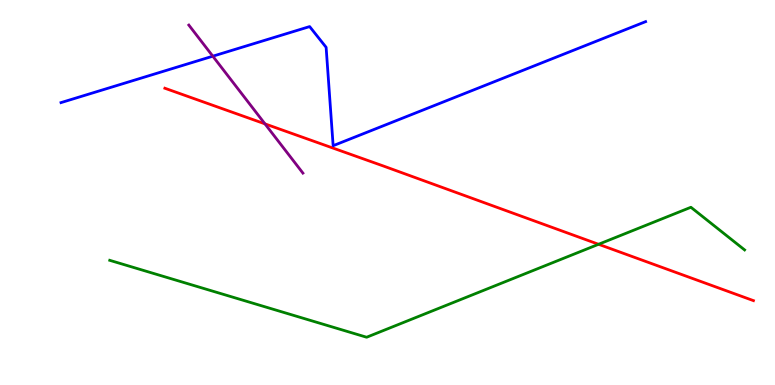[{'lines': ['blue', 'red'], 'intersections': []}, {'lines': ['green', 'red'], 'intersections': [{'x': 7.72, 'y': 3.65}]}, {'lines': ['purple', 'red'], 'intersections': [{'x': 3.42, 'y': 6.78}]}, {'lines': ['blue', 'green'], 'intersections': []}, {'lines': ['blue', 'purple'], 'intersections': [{'x': 2.75, 'y': 8.54}]}, {'lines': ['green', 'purple'], 'intersections': []}]